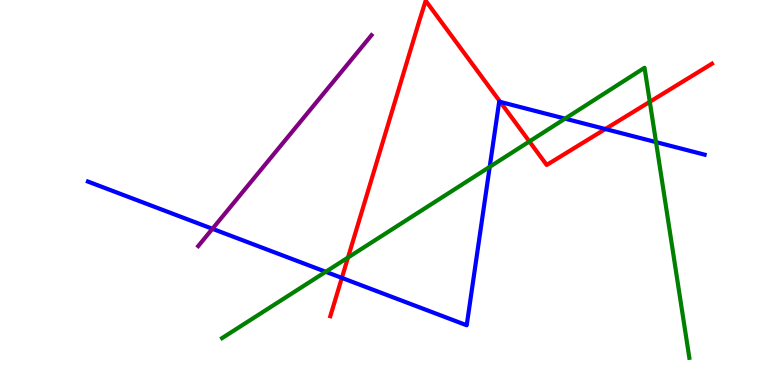[{'lines': ['blue', 'red'], 'intersections': [{'x': 4.41, 'y': 2.78}, {'x': 6.45, 'y': 7.35}, {'x': 7.81, 'y': 6.65}]}, {'lines': ['green', 'red'], 'intersections': [{'x': 4.49, 'y': 3.31}, {'x': 6.83, 'y': 6.33}, {'x': 8.38, 'y': 7.36}]}, {'lines': ['purple', 'red'], 'intersections': []}, {'lines': ['blue', 'green'], 'intersections': [{'x': 4.2, 'y': 2.94}, {'x': 6.32, 'y': 5.67}, {'x': 7.29, 'y': 6.92}, {'x': 8.46, 'y': 6.31}]}, {'lines': ['blue', 'purple'], 'intersections': [{'x': 2.74, 'y': 4.06}]}, {'lines': ['green', 'purple'], 'intersections': []}]